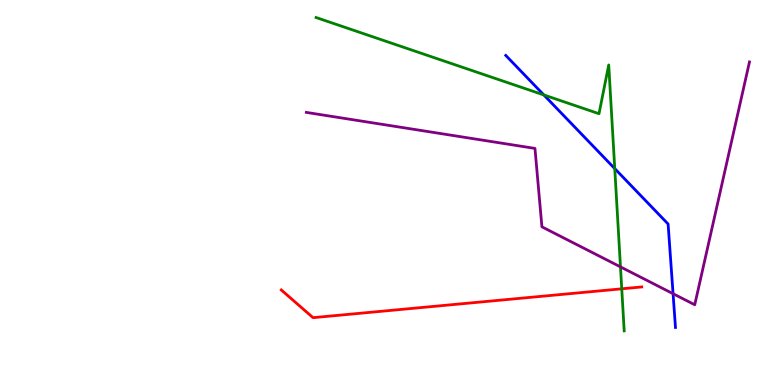[{'lines': ['blue', 'red'], 'intersections': []}, {'lines': ['green', 'red'], 'intersections': [{'x': 8.02, 'y': 2.5}]}, {'lines': ['purple', 'red'], 'intersections': []}, {'lines': ['blue', 'green'], 'intersections': [{'x': 7.02, 'y': 7.53}, {'x': 7.93, 'y': 5.62}]}, {'lines': ['blue', 'purple'], 'intersections': [{'x': 8.68, 'y': 2.37}]}, {'lines': ['green', 'purple'], 'intersections': [{'x': 8.01, 'y': 3.07}]}]